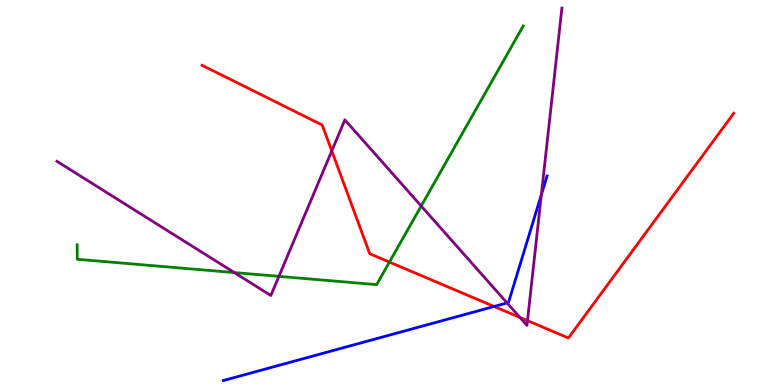[{'lines': ['blue', 'red'], 'intersections': [{'x': 6.38, 'y': 2.04}]}, {'lines': ['green', 'red'], 'intersections': [{'x': 5.02, 'y': 3.19}]}, {'lines': ['purple', 'red'], 'intersections': [{'x': 4.28, 'y': 6.08}, {'x': 6.71, 'y': 1.76}, {'x': 6.81, 'y': 1.67}]}, {'lines': ['blue', 'green'], 'intersections': []}, {'lines': ['blue', 'purple'], 'intersections': [{'x': 6.54, 'y': 2.13}, {'x': 6.99, 'y': 4.94}]}, {'lines': ['green', 'purple'], 'intersections': [{'x': 3.02, 'y': 2.92}, {'x': 3.6, 'y': 2.82}, {'x': 5.43, 'y': 4.65}]}]